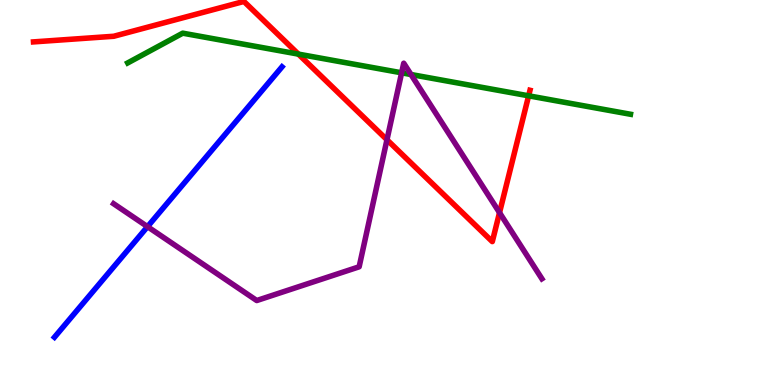[{'lines': ['blue', 'red'], 'intersections': []}, {'lines': ['green', 'red'], 'intersections': [{'x': 3.85, 'y': 8.59}, {'x': 6.82, 'y': 7.51}]}, {'lines': ['purple', 'red'], 'intersections': [{'x': 4.99, 'y': 6.37}, {'x': 6.45, 'y': 4.48}]}, {'lines': ['blue', 'green'], 'intersections': []}, {'lines': ['blue', 'purple'], 'intersections': [{'x': 1.9, 'y': 4.11}]}, {'lines': ['green', 'purple'], 'intersections': [{'x': 5.18, 'y': 8.11}, {'x': 5.3, 'y': 8.06}]}]